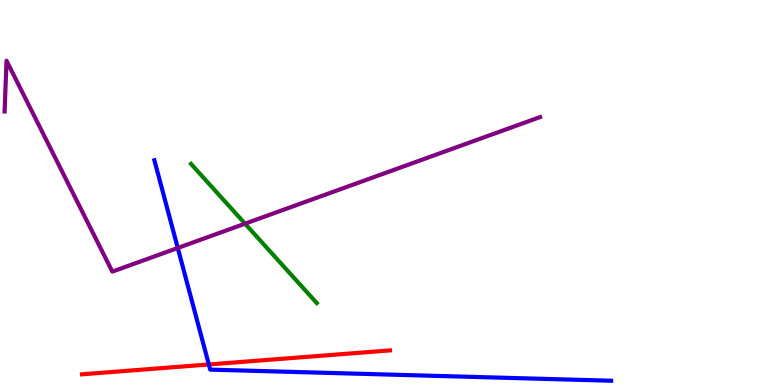[{'lines': ['blue', 'red'], 'intersections': [{'x': 2.69, 'y': 0.533}]}, {'lines': ['green', 'red'], 'intersections': []}, {'lines': ['purple', 'red'], 'intersections': []}, {'lines': ['blue', 'green'], 'intersections': []}, {'lines': ['blue', 'purple'], 'intersections': [{'x': 2.29, 'y': 3.56}]}, {'lines': ['green', 'purple'], 'intersections': [{'x': 3.16, 'y': 4.19}]}]